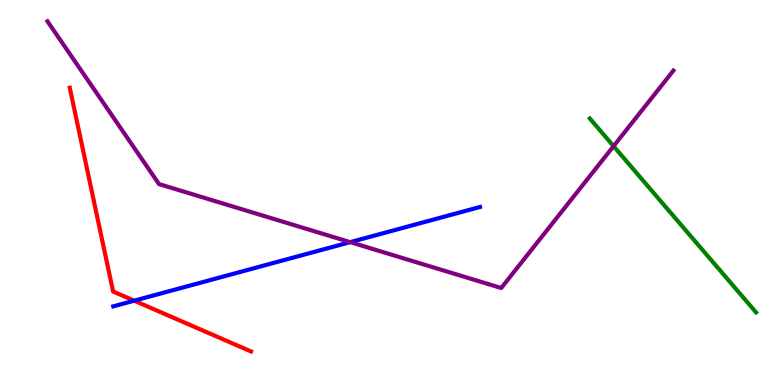[{'lines': ['blue', 'red'], 'intersections': [{'x': 1.73, 'y': 2.19}]}, {'lines': ['green', 'red'], 'intersections': []}, {'lines': ['purple', 'red'], 'intersections': []}, {'lines': ['blue', 'green'], 'intersections': []}, {'lines': ['blue', 'purple'], 'intersections': [{'x': 4.52, 'y': 3.71}]}, {'lines': ['green', 'purple'], 'intersections': [{'x': 7.92, 'y': 6.2}]}]